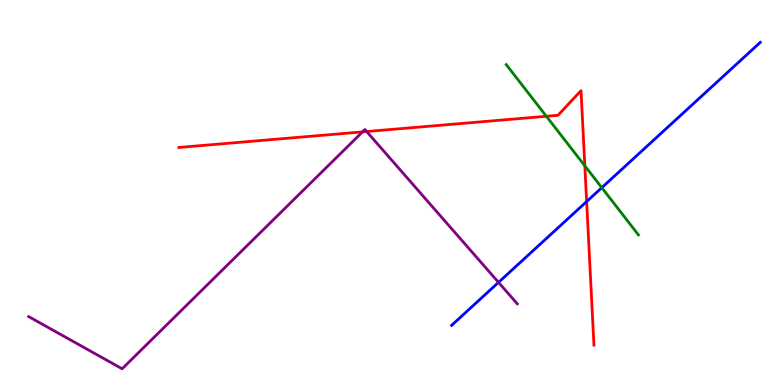[{'lines': ['blue', 'red'], 'intersections': [{'x': 7.57, 'y': 4.76}]}, {'lines': ['green', 'red'], 'intersections': [{'x': 7.05, 'y': 6.98}, {'x': 7.55, 'y': 5.69}]}, {'lines': ['purple', 'red'], 'intersections': [{'x': 4.68, 'y': 6.57}, {'x': 4.73, 'y': 6.58}]}, {'lines': ['blue', 'green'], 'intersections': [{'x': 7.76, 'y': 5.13}]}, {'lines': ['blue', 'purple'], 'intersections': [{'x': 6.43, 'y': 2.67}]}, {'lines': ['green', 'purple'], 'intersections': []}]